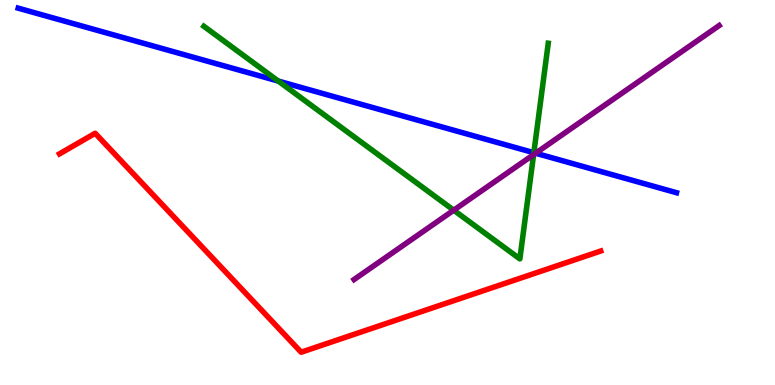[{'lines': ['blue', 'red'], 'intersections': []}, {'lines': ['green', 'red'], 'intersections': []}, {'lines': ['purple', 'red'], 'intersections': []}, {'lines': ['blue', 'green'], 'intersections': [{'x': 3.59, 'y': 7.89}, {'x': 6.89, 'y': 6.03}]}, {'lines': ['blue', 'purple'], 'intersections': [{'x': 6.91, 'y': 6.02}]}, {'lines': ['green', 'purple'], 'intersections': [{'x': 5.85, 'y': 4.54}, {'x': 6.89, 'y': 5.98}]}]